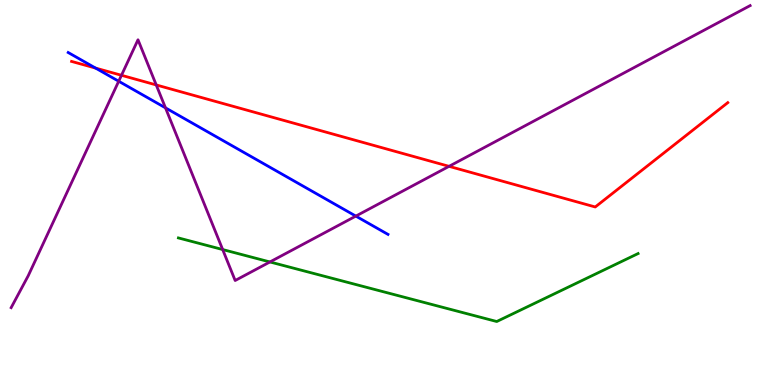[{'lines': ['blue', 'red'], 'intersections': [{'x': 1.23, 'y': 8.23}]}, {'lines': ['green', 'red'], 'intersections': []}, {'lines': ['purple', 'red'], 'intersections': [{'x': 1.57, 'y': 8.04}, {'x': 2.02, 'y': 7.79}, {'x': 5.79, 'y': 5.68}]}, {'lines': ['blue', 'green'], 'intersections': []}, {'lines': ['blue', 'purple'], 'intersections': [{'x': 1.53, 'y': 7.89}, {'x': 2.14, 'y': 7.2}, {'x': 4.59, 'y': 4.39}]}, {'lines': ['green', 'purple'], 'intersections': [{'x': 2.87, 'y': 3.52}, {'x': 3.48, 'y': 3.2}]}]